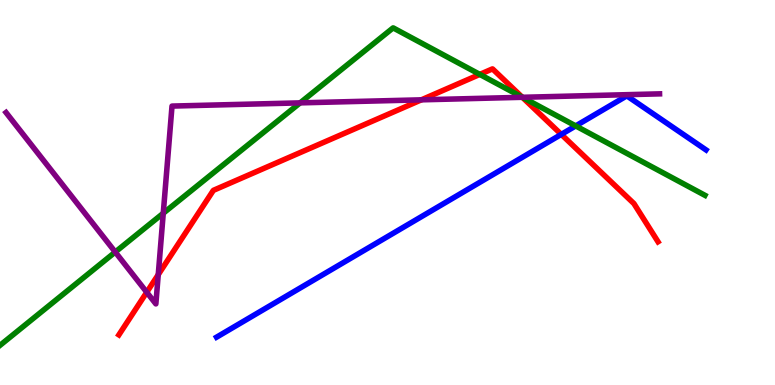[{'lines': ['blue', 'red'], 'intersections': [{'x': 7.24, 'y': 6.51}]}, {'lines': ['green', 'red'], 'intersections': [{'x': 6.19, 'y': 8.07}, {'x': 6.74, 'y': 7.48}]}, {'lines': ['purple', 'red'], 'intersections': [{'x': 1.89, 'y': 2.41}, {'x': 2.04, 'y': 2.87}, {'x': 5.44, 'y': 7.41}, {'x': 6.74, 'y': 7.47}]}, {'lines': ['blue', 'green'], 'intersections': [{'x': 7.43, 'y': 6.73}]}, {'lines': ['blue', 'purple'], 'intersections': []}, {'lines': ['green', 'purple'], 'intersections': [{'x': 1.49, 'y': 3.45}, {'x': 2.11, 'y': 4.46}, {'x': 3.87, 'y': 7.33}, {'x': 6.74, 'y': 7.47}]}]